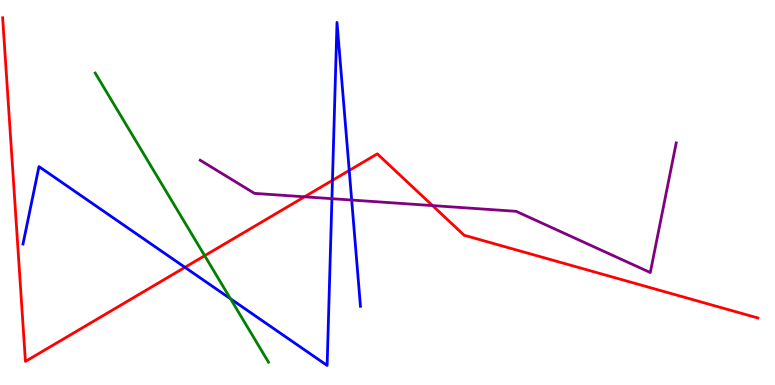[{'lines': ['blue', 'red'], 'intersections': [{'x': 2.39, 'y': 3.06}, {'x': 4.29, 'y': 5.32}, {'x': 4.51, 'y': 5.57}]}, {'lines': ['green', 'red'], 'intersections': [{'x': 2.64, 'y': 3.36}]}, {'lines': ['purple', 'red'], 'intersections': [{'x': 3.93, 'y': 4.89}, {'x': 5.58, 'y': 4.66}]}, {'lines': ['blue', 'green'], 'intersections': [{'x': 2.97, 'y': 2.24}]}, {'lines': ['blue', 'purple'], 'intersections': [{'x': 4.28, 'y': 4.84}, {'x': 4.54, 'y': 4.8}]}, {'lines': ['green', 'purple'], 'intersections': []}]